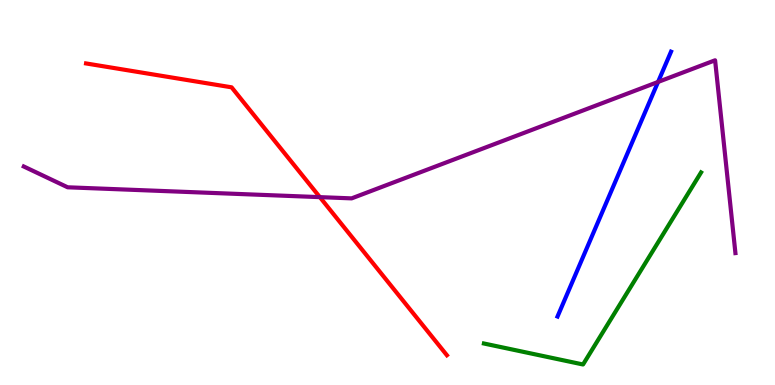[{'lines': ['blue', 'red'], 'intersections': []}, {'lines': ['green', 'red'], 'intersections': []}, {'lines': ['purple', 'red'], 'intersections': [{'x': 4.13, 'y': 4.88}]}, {'lines': ['blue', 'green'], 'intersections': []}, {'lines': ['blue', 'purple'], 'intersections': [{'x': 8.49, 'y': 7.87}]}, {'lines': ['green', 'purple'], 'intersections': []}]